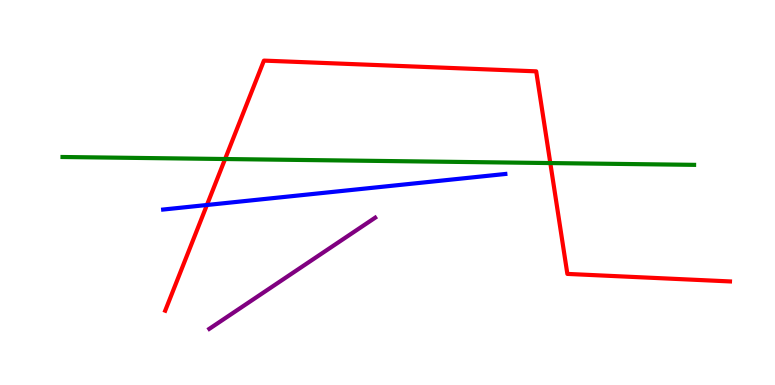[{'lines': ['blue', 'red'], 'intersections': [{'x': 2.67, 'y': 4.68}]}, {'lines': ['green', 'red'], 'intersections': [{'x': 2.9, 'y': 5.87}, {'x': 7.1, 'y': 5.76}]}, {'lines': ['purple', 'red'], 'intersections': []}, {'lines': ['blue', 'green'], 'intersections': []}, {'lines': ['blue', 'purple'], 'intersections': []}, {'lines': ['green', 'purple'], 'intersections': []}]